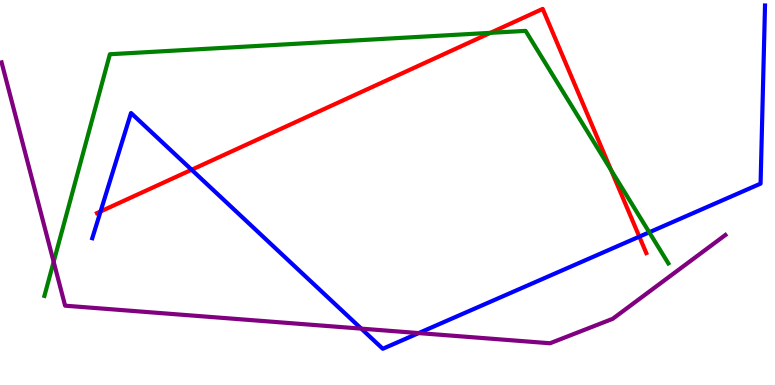[{'lines': ['blue', 'red'], 'intersections': [{'x': 1.3, 'y': 4.51}, {'x': 2.47, 'y': 5.59}, {'x': 8.25, 'y': 3.85}]}, {'lines': ['green', 'red'], 'intersections': [{'x': 6.33, 'y': 9.15}, {'x': 7.89, 'y': 5.58}]}, {'lines': ['purple', 'red'], 'intersections': []}, {'lines': ['blue', 'green'], 'intersections': [{'x': 8.38, 'y': 3.97}]}, {'lines': ['blue', 'purple'], 'intersections': [{'x': 4.66, 'y': 1.46}, {'x': 5.4, 'y': 1.35}]}, {'lines': ['green', 'purple'], 'intersections': [{'x': 0.692, 'y': 3.2}]}]